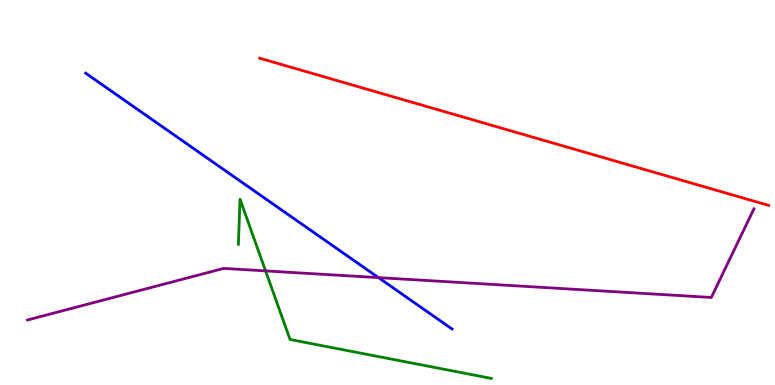[{'lines': ['blue', 'red'], 'intersections': []}, {'lines': ['green', 'red'], 'intersections': []}, {'lines': ['purple', 'red'], 'intersections': []}, {'lines': ['blue', 'green'], 'intersections': []}, {'lines': ['blue', 'purple'], 'intersections': [{'x': 4.88, 'y': 2.79}]}, {'lines': ['green', 'purple'], 'intersections': [{'x': 3.43, 'y': 2.96}]}]